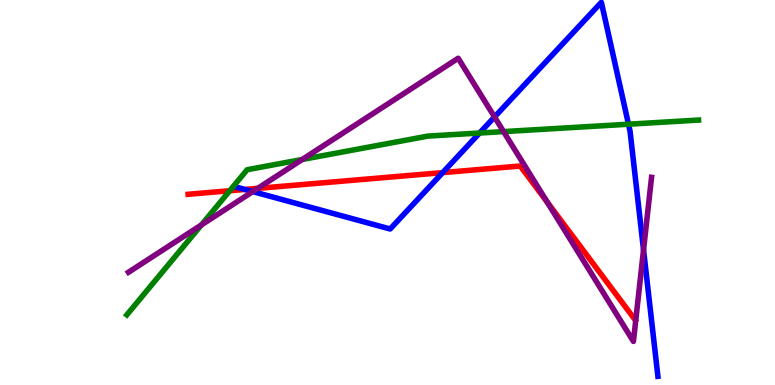[{'lines': ['blue', 'red'], 'intersections': [{'x': 3.16, 'y': 5.08}, {'x': 5.71, 'y': 5.52}]}, {'lines': ['green', 'red'], 'intersections': [{'x': 2.96, 'y': 5.05}]}, {'lines': ['purple', 'red'], 'intersections': [{'x': 3.33, 'y': 5.11}, {'x': 7.06, 'y': 4.75}]}, {'lines': ['blue', 'green'], 'intersections': [{'x': 6.19, 'y': 6.54}, {'x': 8.11, 'y': 6.77}]}, {'lines': ['blue', 'purple'], 'intersections': [{'x': 3.26, 'y': 5.02}, {'x': 6.38, 'y': 6.96}, {'x': 8.3, 'y': 3.51}]}, {'lines': ['green', 'purple'], 'intersections': [{'x': 2.6, 'y': 4.16}, {'x': 3.9, 'y': 5.86}, {'x': 6.5, 'y': 6.58}]}]